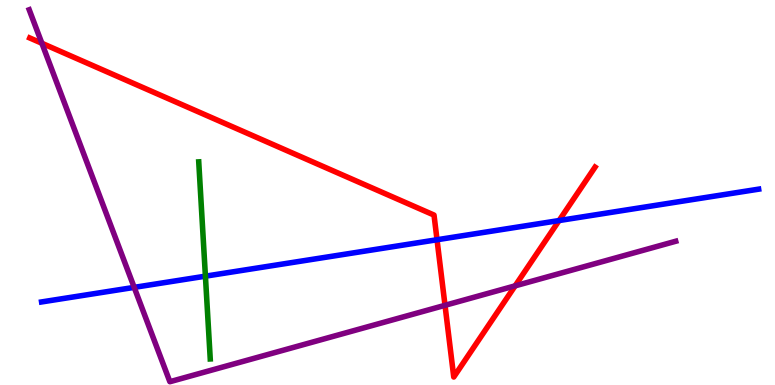[{'lines': ['blue', 'red'], 'intersections': [{'x': 5.64, 'y': 3.77}, {'x': 7.21, 'y': 4.27}]}, {'lines': ['green', 'red'], 'intersections': []}, {'lines': ['purple', 'red'], 'intersections': [{'x': 0.54, 'y': 8.88}, {'x': 5.74, 'y': 2.07}, {'x': 6.65, 'y': 2.58}]}, {'lines': ['blue', 'green'], 'intersections': [{'x': 2.65, 'y': 2.83}]}, {'lines': ['blue', 'purple'], 'intersections': [{'x': 1.73, 'y': 2.54}]}, {'lines': ['green', 'purple'], 'intersections': []}]